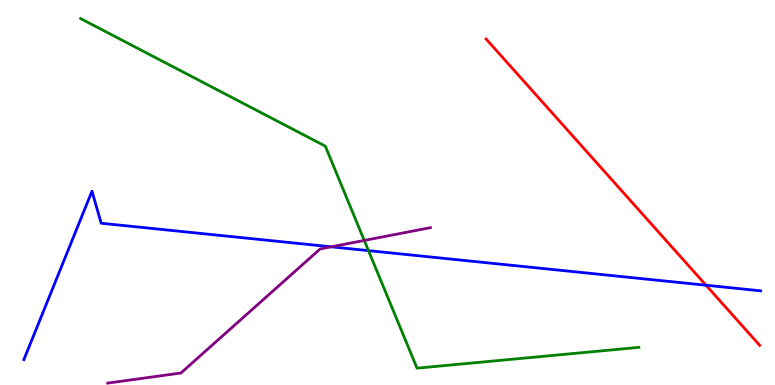[{'lines': ['blue', 'red'], 'intersections': [{'x': 9.11, 'y': 2.59}]}, {'lines': ['green', 'red'], 'intersections': []}, {'lines': ['purple', 'red'], 'intersections': []}, {'lines': ['blue', 'green'], 'intersections': [{'x': 4.75, 'y': 3.49}]}, {'lines': ['blue', 'purple'], 'intersections': [{'x': 4.27, 'y': 3.59}]}, {'lines': ['green', 'purple'], 'intersections': [{'x': 4.7, 'y': 3.75}]}]